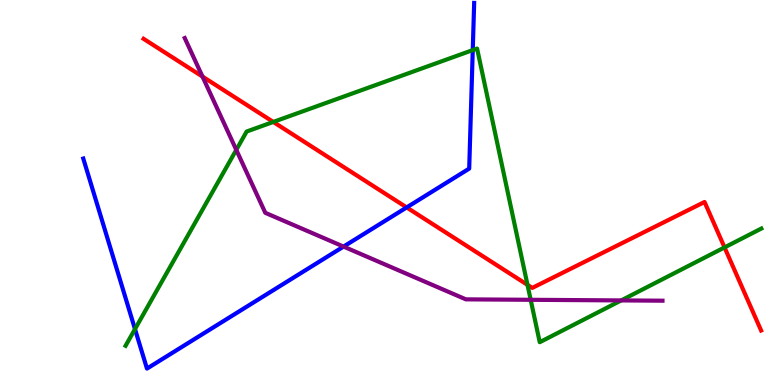[{'lines': ['blue', 'red'], 'intersections': [{'x': 5.25, 'y': 4.61}]}, {'lines': ['green', 'red'], 'intersections': [{'x': 3.53, 'y': 6.83}, {'x': 6.81, 'y': 2.6}, {'x': 9.35, 'y': 3.57}]}, {'lines': ['purple', 'red'], 'intersections': [{'x': 2.61, 'y': 8.01}]}, {'lines': ['blue', 'green'], 'intersections': [{'x': 1.74, 'y': 1.45}, {'x': 6.1, 'y': 8.7}]}, {'lines': ['blue', 'purple'], 'intersections': [{'x': 4.43, 'y': 3.6}]}, {'lines': ['green', 'purple'], 'intersections': [{'x': 3.05, 'y': 6.11}, {'x': 6.85, 'y': 2.21}, {'x': 8.02, 'y': 2.2}]}]